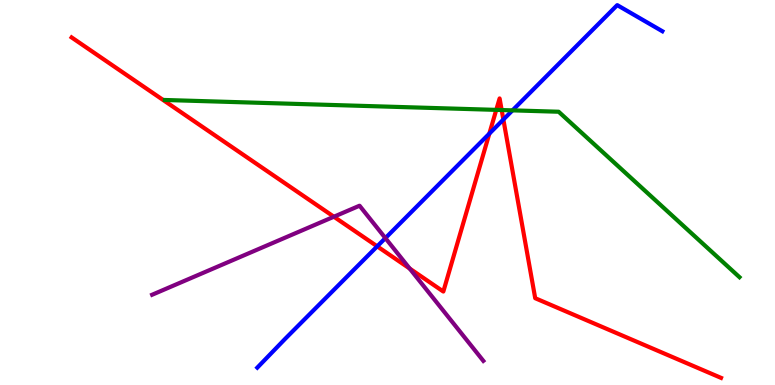[{'lines': ['blue', 'red'], 'intersections': [{'x': 4.87, 'y': 3.6}, {'x': 6.31, 'y': 6.53}, {'x': 6.5, 'y': 6.9}]}, {'lines': ['green', 'red'], 'intersections': [{'x': 6.4, 'y': 7.15}, {'x': 6.47, 'y': 7.14}]}, {'lines': ['purple', 'red'], 'intersections': [{'x': 4.31, 'y': 4.37}, {'x': 5.29, 'y': 3.02}]}, {'lines': ['blue', 'green'], 'intersections': [{'x': 6.61, 'y': 7.13}]}, {'lines': ['blue', 'purple'], 'intersections': [{'x': 4.97, 'y': 3.82}]}, {'lines': ['green', 'purple'], 'intersections': []}]